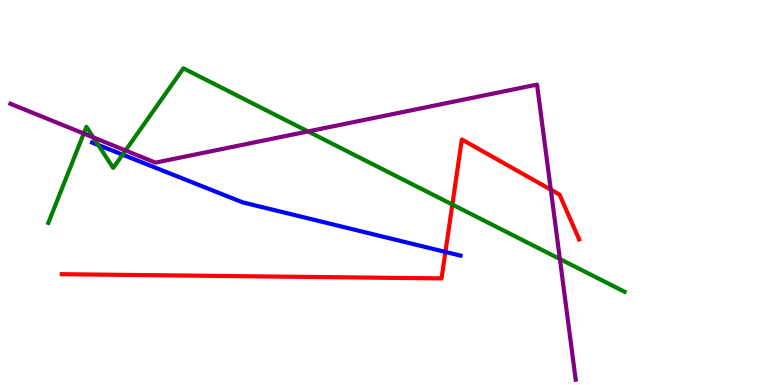[{'lines': ['blue', 'red'], 'intersections': [{'x': 5.75, 'y': 3.46}]}, {'lines': ['green', 'red'], 'intersections': [{'x': 5.84, 'y': 4.69}]}, {'lines': ['purple', 'red'], 'intersections': [{'x': 7.11, 'y': 5.07}]}, {'lines': ['blue', 'green'], 'intersections': [{'x': 1.27, 'y': 6.23}, {'x': 1.58, 'y': 5.98}]}, {'lines': ['blue', 'purple'], 'intersections': []}, {'lines': ['green', 'purple'], 'intersections': [{'x': 1.08, 'y': 6.53}, {'x': 1.2, 'y': 6.43}, {'x': 1.62, 'y': 6.09}, {'x': 3.97, 'y': 6.59}, {'x': 7.22, 'y': 3.27}]}]